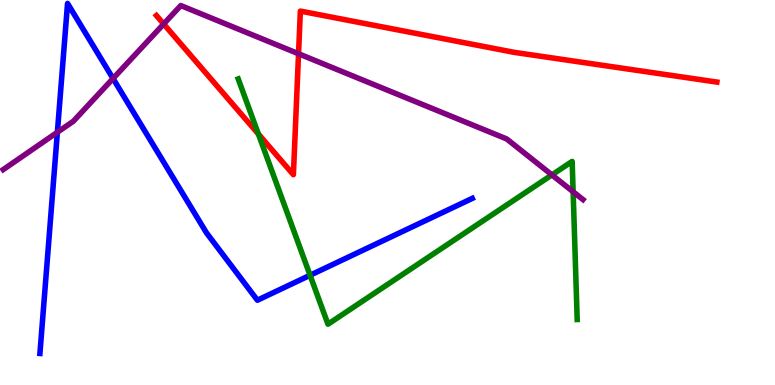[{'lines': ['blue', 'red'], 'intersections': []}, {'lines': ['green', 'red'], 'intersections': [{'x': 3.33, 'y': 6.52}]}, {'lines': ['purple', 'red'], 'intersections': [{'x': 2.11, 'y': 9.38}, {'x': 3.85, 'y': 8.6}]}, {'lines': ['blue', 'green'], 'intersections': [{'x': 4.0, 'y': 2.85}]}, {'lines': ['blue', 'purple'], 'intersections': [{'x': 0.74, 'y': 6.56}, {'x': 1.46, 'y': 7.96}]}, {'lines': ['green', 'purple'], 'intersections': [{'x': 7.12, 'y': 5.46}, {'x': 7.4, 'y': 5.02}]}]